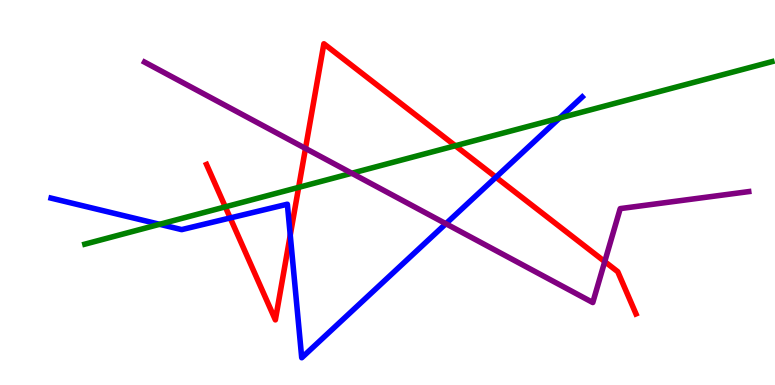[{'lines': ['blue', 'red'], 'intersections': [{'x': 2.97, 'y': 4.34}, {'x': 3.75, 'y': 3.89}, {'x': 6.4, 'y': 5.4}]}, {'lines': ['green', 'red'], 'intersections': [{'x': 2.91, 'y': 4.63}, {'x': 3.85, 'y': 5.13}, {'x': 5.88, 'y': 6.21}]}, {'lines': ['purple', 'red'], 'intersections': [{'x': 3.94, 'y': 6.14}, {'x': 7.8, 'y': 3.21}]}, {'lines': ['blue', 'green'], 'intersections': [{'x': 2.06, 'y': 4.17}, {'x': 7.22, 'y': 6.93}]}, {'lines': ['blue', 'purple'], 'intersections': [{'x': 5.75, 'y': 4.19}]}, {'lines': ['green', 'purple'], 'intersections': [{'x': 4.54, 'y': 5.5}]}]